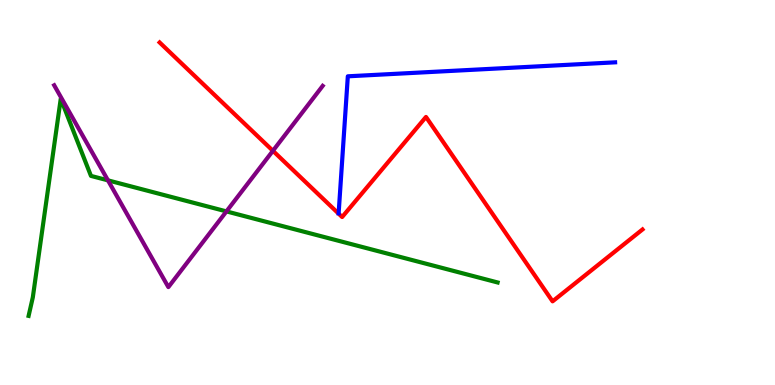[{'lines': ['blue', 'red'], 'intersections': []}, {'lines': ['green', 'red'], 'intersections': []}, {'lines': ['purple', 'red'], 'intersections': [{'x': 3.52, 'y': 6.08}]}, {'lines': ['blue', 'green'], 'intersections': []}, {'lines': ['blue', 'purple'], 'intersections': []}, {'lines': ['green', 'purple'], 'intersections': [{'x': 1.39, 'y': 5.32}, {'x': 2.92, 'y': 4.51}]}]